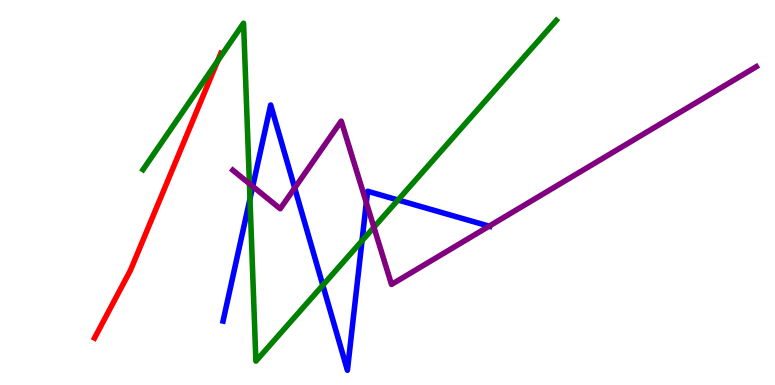[{'lines': ['blue', 'red'], 'intersections': []}, {'lines': ['green', 'red'], 'intersections': [{'x': 2.81, 'y': 8.42}]}, {'lines': ['purple', 'red'], 'intersections': []}, {'lines': ['blue', 'green'], 'intersections': [{'x': 3.23, 'y': 4.83}, {'x': 4.17, 'y': 2.59}, {'x': 4.67, 'y': 3.75}, {'x': 5.14, 'y': 4.81}]}, {'lines': ['blue', 'purple'], 'intersections': [{'x': 3.26, 'y': 5.16}, {'x': 3.8, 'y': 5.12}, {'x': 4.73, 'y': 4.74}, {'x': 6.31, 'y': 4.13}]}, {'lines': ['green', 'purple'], 'intersections': [{'x': 3.22, 'y': 5.23}, {'x': 4.82, 'y': 4.1}]}]